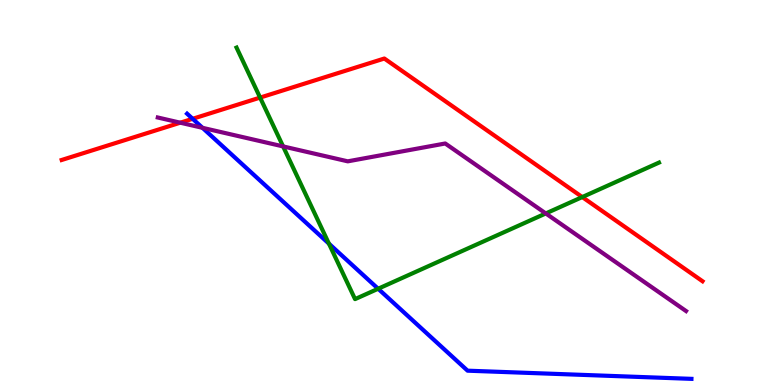[{'lines': ['blue', 'red'], 'intersections': [{'x': 2.49, 'y': 6.91}]}, {'lines': ['green', 'red'], 'intersections': [{'x': 3.36, 'y': 7.47}, {'x': 7.51, 'y': 4.88}]}, {'lines': ['purple', 'red'], 'intersections': [{'x': 2.33, 'y': 6.81}]}, {'lines': ['blue', 'green'], 'intersections': [{'x': 4.24, 'y': 3.67}, {'x': 4.88, 'y': 2.5}]}, {'lines': ['blue', 'purple'], 'intersections': [{'x': 2.61, 'y': 6.68}]}, {'lines': ['green', 'purple'], 'intersections': [{'x': 3.65, 'y': 6.2}, {'x': 7.04, 'y': 4.46}]}]